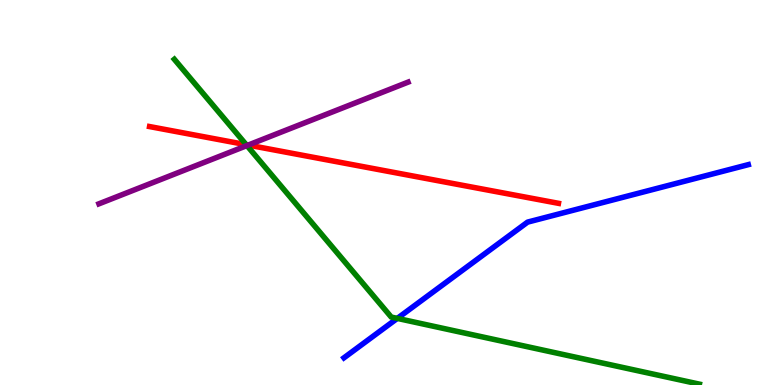[{'lines': ['blue', 'red'], 'intersections': []}, {'lines': ['green', 'red'], 'intersections': [{'x': 3.18, 'y': 6.24}]}, {'lines': ['purple', 'red'], 'intersections': [{'x': 3.2, 'y': 6.23}]}, {'lines': ['blue', 'green'], 'intersections': [{'x': 5.13, 'y': 1.73}]}, {'lines': ['blue', 'purple'], 'intersections': []}, {'lines': ['green', 'purple'], 'intersections': [{'x': 3.19, 'y': 6.22}]}]